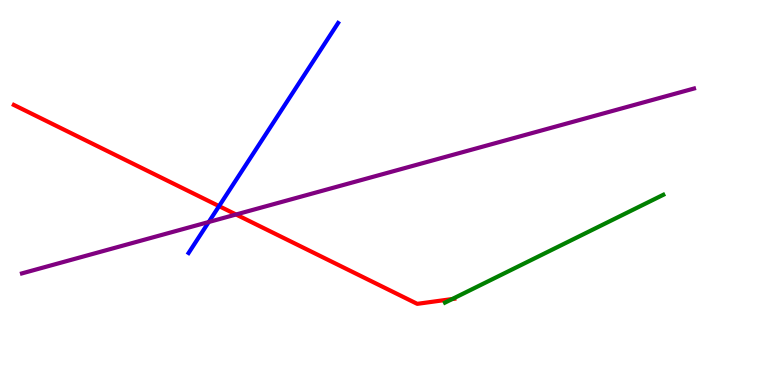[{'lines': ['blue', 'red'], 'intersections': [{'x': 2.83, 'y': 4.65}]}, {'lines': ['green', 'red'], 'intersections': [{'x': 5.83, 'y': 2.23}]}, {'lines': ['purple', 'red'], 'intersections': [{'x': 3.05, 'y': 4.43}]}, {'lines': ['blue', 'green'], 'intersections': []}, {'lines': ['blue', 'purple'], 'intersections': [{'x': 2.69, 'y': 4.23}]}, {'lines': ['green', 'purple'], 'intersections': []}]